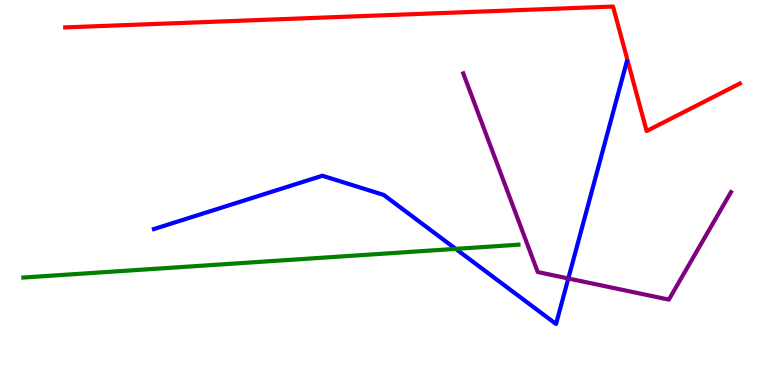[{'lines': ['blue', 'red'], 'intersections': []}, {'lines': ['green', 'red'], 'intersections': []}, {'lines': ['purple', 'red'], 'intersections': []}, {'lines': ['blue', 'green'], 'intersections': [{'x': 5.88, 'y': 3.54}]}, {'lines': ['blue', 'purple'], 'intersections': [{'x': 7.33, 'y': 2.77}]}, {'lines': ['green', 'purple'], 'intersections': []}]